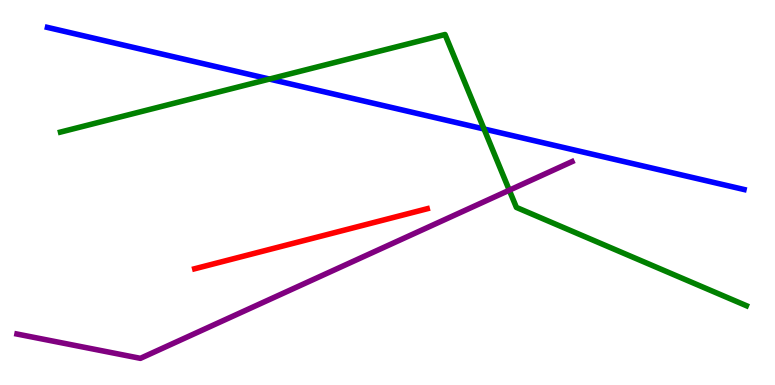[{'lines': ['blue', 'red'], 'intersections': []}, {'lines': ['green', 'red'], 'intersections': []}, {'lines': ['purple', 'red'], 'intersections': []}, {'lines': ['blue', 'green'], 'intersections': [{'x': 3.48, 'y': 7.95}, {'x': 6.25, 'y': 6.65}]}, {'lines': ['blue', 'purple'], 'intersections': []}, {'lines': ['green', 'purple'], 'intersections': [{'x': 6.57, 'y': 5.06}]}]